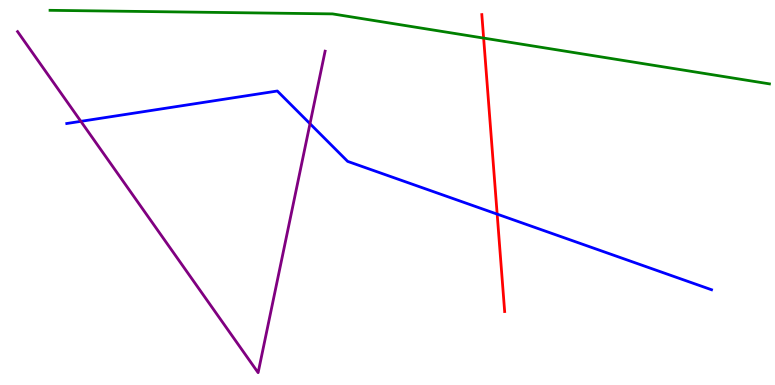[{'lines': ['blue', 'red'], 'intersections': [{'x': 6.42, 'y': 4.44}]}, {'lines': ['green', 'red'], 'intersections': [{'x': 6.24, 'y': 9.01}]}, {'lines': ['purple', 'red'], 'intersections': []}, {'lines': ['blue', 'green'], 'intersections': []}, {'lines': ['blue', 'purple'], 'intersections': [{'x': 1.04, 'y': 6.85}, {'x': 4.0, 'y': 6.79}]}, {'lines': ['green', 'purple'], 'intersections': []}]